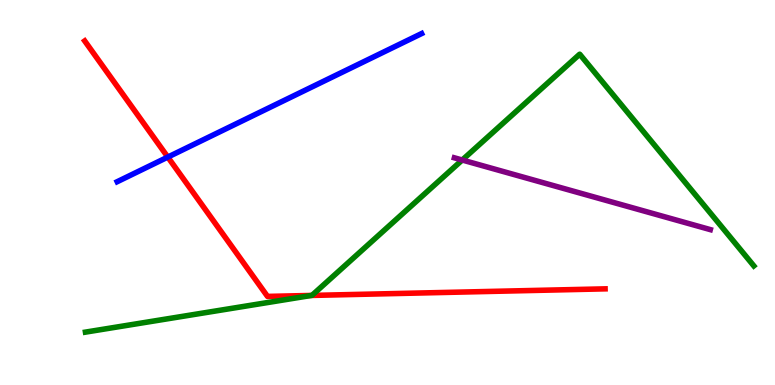[{'lines': ['blue', 'red'], 'intersections': [{'x': 2.17, 'y': 5.92}]}, {'lines': ['green', 'red'], 'intersections': [{'x': 4.02, 'y': 2.33}]}, {'lines': ['purple', 'red'], 'intersections': []}, {'lines': ['blue', 'green'], 'intersections': []}, {'lines': ['blue', 'purple'], 'intersections': []}, {'lines': ['green', 'purple'], 'intersections': [{'x': 5.96, 'y': 5.84}]}]